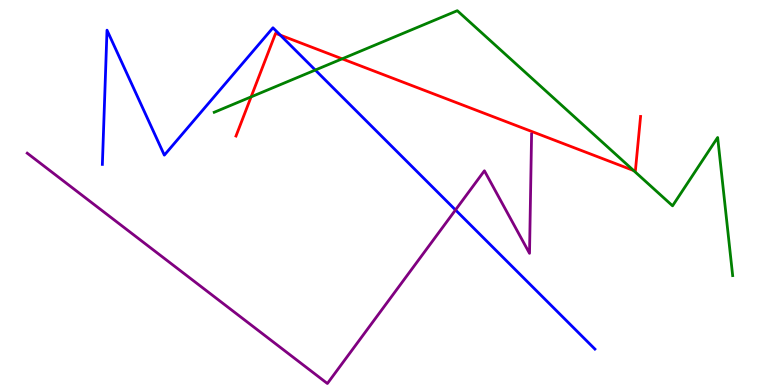[{'lines': ['blue', 'red'], 'intersections': [{'x': 3.62, 'y': 9.09}]}, {'lines': ['green', 'red'], 'intersections': [{'x': 3.24, 'y': 7.48}, {'x': 4.41, 'y': 8.47}, {'x': 8.18, 'y': 5.57}]}, {'lines': ['purple', 'red'], 'intersections': []}, {'lines': ['blue', 'green'], 'intersections': [{'x': 4.07, 'y': 8.18}]}, {'lines': ['blue', 'purple'], 'intersections': [{'x': 5.88, 'y': 4.55}]}, {'lines': ['green', 'purple'], 'intersections': []}]